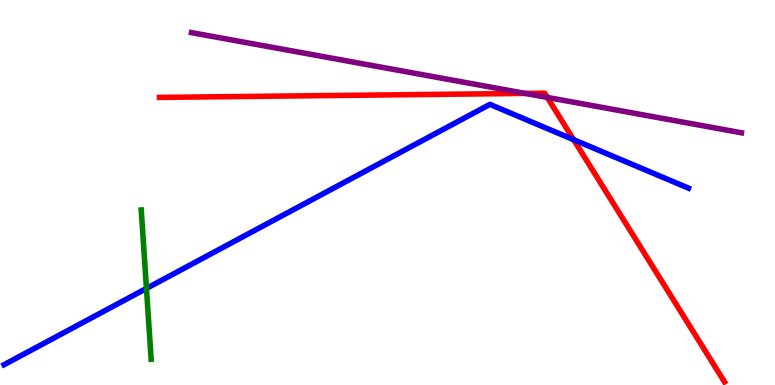[{'lines': ['blue', 'red'], 'intersections': [{'x': 7.4, 'y': 6.37}]}, {'lines': ['green', 'red'], 'intersections': []}, {'lines': ['purple', 'red'], 'intersections': [{'x': 6.78, 'y': 7.57}, {'x': 7.06, 'y': 7.47}]}, {'lines': ['blue', 'green'], 'intersections': [{'x': 1.89, 'y': 2.51}]}, {'lines': ['blue', 'purple'], 'intersections': []}, {'lines': ['green', 'purple'], 'intersections': []}]